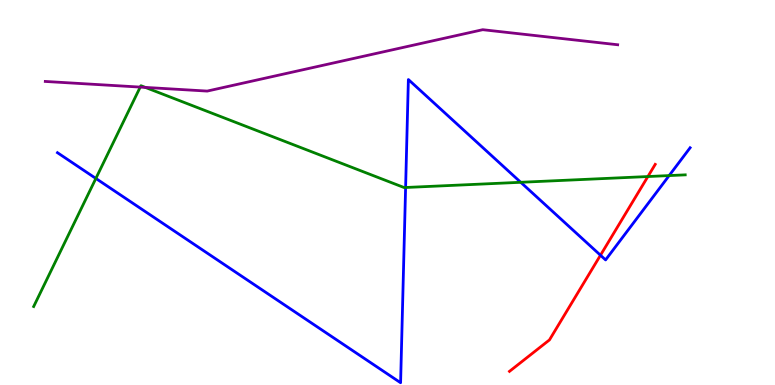[{'lines': ['blue', 'red'], 'intersections': [{'x': 7.75, 'y': 3.37}]}, {'lines': ['green', 'red'], 'intersections': [{'x': 8.36, 'y': 5.41}]}, {'lines': ['purple', 'red'], 'intersections': []}, {'lines': ['blue', 'green'], 'intersections': [{'x': 1.24, 'y': 5.37}, {'x': 5.23, 'y': 5.13}, {'x': 6.72, 'y': 5.27}, {'x': 8.63, 'y': 5.44}]}, {'lines': ['blue', 'purple'], 'intersections': []}, {'lines': ['green', 'purple'], 'intersections': [{'x': 1.81, 'y': 7.74}, {'x': 1.88, 'y': 7.73}]}]